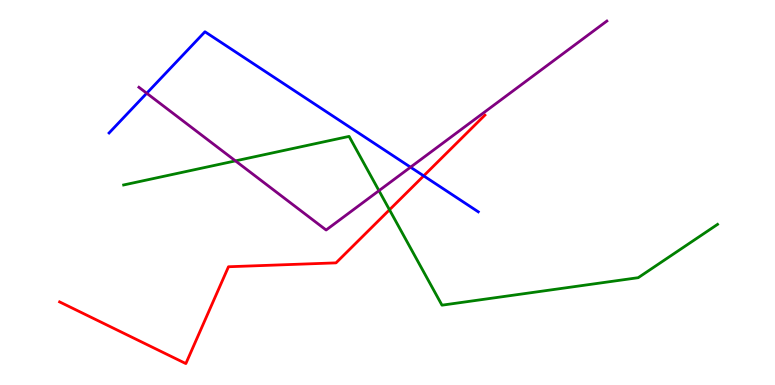[{'lines': ['blue', 'red'], 'intersections': [{'x': 5.47, 'y': 5.43}]}, {'lines': ['green', 'red'], 'intersections': [{'x': 5.03, 'y': 4.55}]}, {'lines': ['purple', 'red'], 'intersections': []}, {'lines': ['blue', 'green'], 'intersections': []}, {'lines': ['blue', 'purple'], 'intersections': [{'x': 1.89, 'y': 7.58}, {'x': 5.3, 'y': 5.66}]}, {'lines': ['green', 'purple'], 'intersections': [{'x': 3.04, 'y': 5.82}, {'x': 4.89, 'y': 5.05}]}]